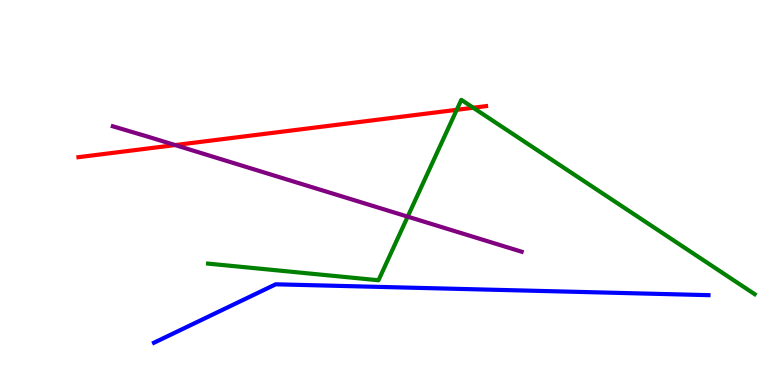[{'lines': ['blue', 'red'], 'intersections': []}, {'lines': ['green', 'red'], 'intersections': [{'x': 5.89, 'y': 7.15}, {'x': 6.11, 'y': 7.2}]}, {'lines': ['purple', 'red'], 'intersections': [{'x': 2.26, 'y': 6.23}]}, {'lines': ['blue', 'green'], 'intersections': []}, {'lines': ['blue', 'purple'], 'intersections': []}, {'lines': ['green', 'purple'], 'intersections': [{'x': 5.26, 'y': 4.37}]}]